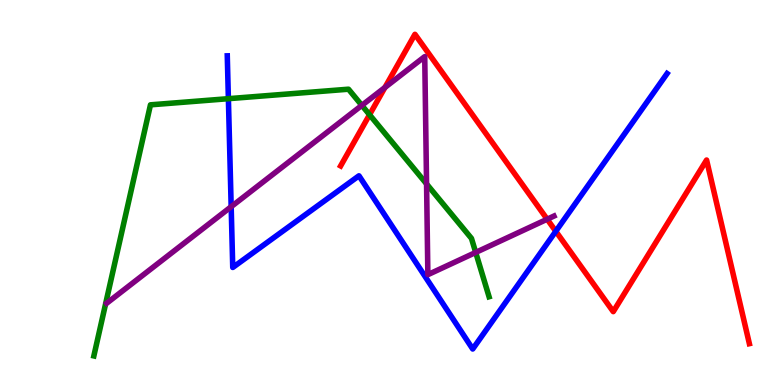[{'lines': ['blue', 'red'], 'intersections': [{'x': 7.17, 'y': 3.99}]}, {'lines': ['green', 'red'], 'intersections': [{'x': 4.77, 'y': 7.02}]}, {'lines': ['purple', 'red'], 'intersections': [{'x': 4.97, 'y': 7.73}, {'x': 7.06, 'y': 4.31}]}, {'lines': ['blue', 'green'], 'intersections': [{'x': 2.95, 'y': 7.44}]}, {'lines': ['blue', 'purple'], 'intersections': [{'x': 2.98, 'y': 4.63}]}, {'lines': ['green', 'purple'], 'intersections': [{'x': 4.67, 'y': 7.26}, {'x': 5.5, 'y': 5.22}, {'x': 6.14, 'y': 3.44}]}]